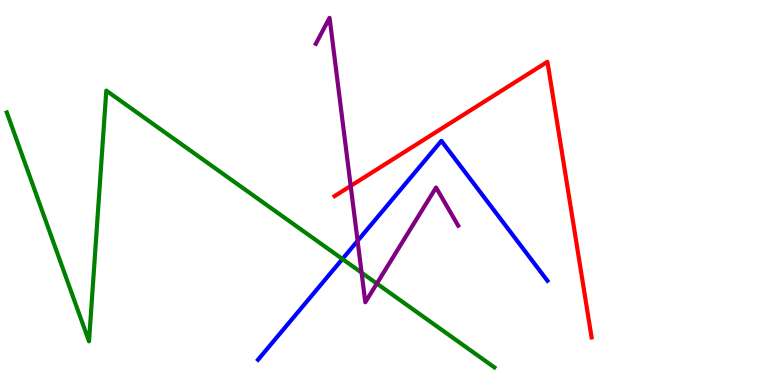[{'lines': ['blue', 'red'], 'intersections': []}, {'lines': ['green', 'red'], 'intersections': []}, {'lines': ['purple', 'red'], 'intersections': [{'x': 4.53, 'y': 5.17}]}, {'lines': ['blue', 'green'], 'intersections': [{'x': 4.42, 'y': 3.27}]}, {'lines': ['blue', 'purple'], 'intersections': [{'x': 4.61, 'y': 3.74}]}, {'lines': ['green', 'purple'], 'intersections': [{'x': 4.67, 'y': 2.92}, {'x': 4.86, 'y': 2.64}]}]